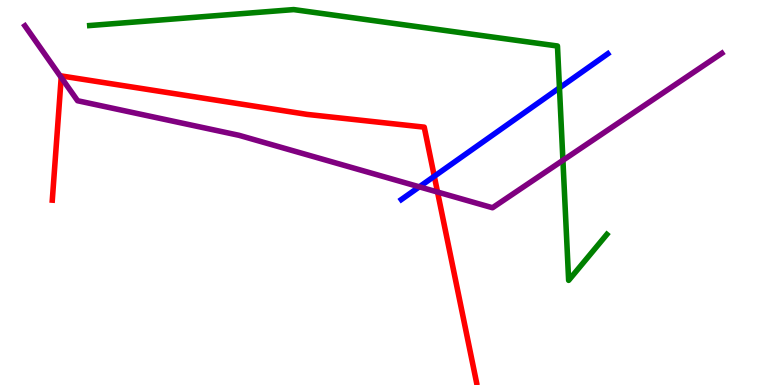[{'lines': ['blue', 'red'], 'intersections': [{'x': 5.6, 'y': 5.42}]}, {'lines': ['green', 'red'], 'intersections': []}, {'lines': ['purple', 'red'], 'intersections': [{'x': 0.79, 'y': 7.99}, {'x': 5.65, 'y': 5.01}]}, {'lines': ['blue', 'green'], 'intersections': [{'x': 7.22, 'y': 7.72}]}, {'lines': ['blue', 'purple'], 'intersections': [{'x': 5.41, 'y': 5.15}]}, {'lines': ['green', 'purple'], 'intersections': [{'x': 7.26, 'y': 5.84}]}]